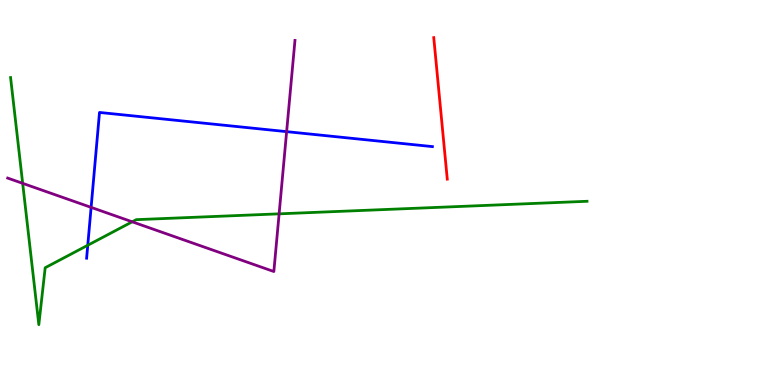[{'lines': ['blue', 'red'], 'intersections': []}, {'lines': ['green', 'red'], 'intersections': []}, {'lines': ['purple', 'red'], 'intersections': []}, {'lines': ['blue', 'green'], 'intersections': [{'x': 1.13, 'y': 3.63}]}, {'lines': ['blue', 'purple'], 'intersections': [{'x': 1.18, 'y': 4.61}, {'x': 3.7, 'y': 6.58}]}, {'lines': ['green', 'purple'], 'intersections': [{'x': 0.293, 'y': 5.24}, {'x': 1.71, 'y': 4.24}, {'x': 3.6, 'y': 4.45}]}]